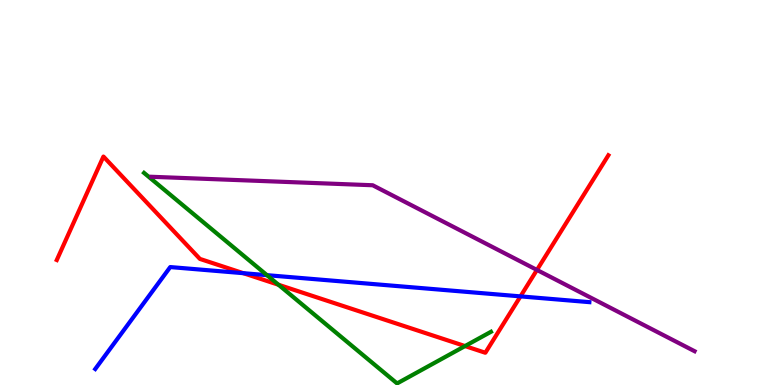[{'lines': ['blue', 'red'], 'intersections': [{'x': 3.14, 'y': 2.9}, {'x': 6.72, 'y': 2.3}]}, {'lines': ['green', 'red'], 'intersections': [{'x': 3.59, 'y': 2.6}, {'x': 6.0, 'y': 1.01}]}, {'lines': ['purple', 'red'], 'intersections': [{'x': 6.93, 'y': 2.99}]}, {'lines': ['blue', 'green'], 'intersections': [{'x': 3.44, 'y': 2.85}]}, {'lines': ['blue', 'purple'], 'intersections': []}, {'lines': ['green', 'purple'], 'intersections': []}]